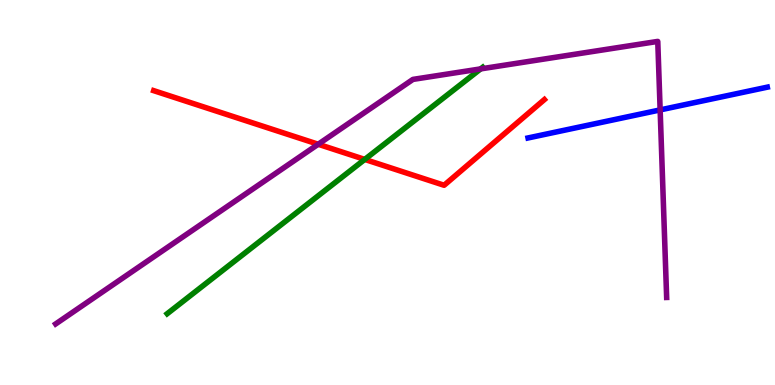[{'lines': ['blue', 'red'], 'intersections': []}, {'lines': ['green', 'red'], 'intersections': [{'x': 4.71, 'y': 5.86}]}, {'lines': ['purple', 'red'], 'intersections': [{'x': 4.11, 'y': 6.25}]}, {'lines': ['blue', 'green'], 'intersections': []}, {'lines': ['blue', 'purple'], 'intersections': [{'x': 8.52, 'y': 7.15}]}, {'lines': ['green', 'purple'], 'intersections': [{'x': 6.2, 'y': 8.21}]}]